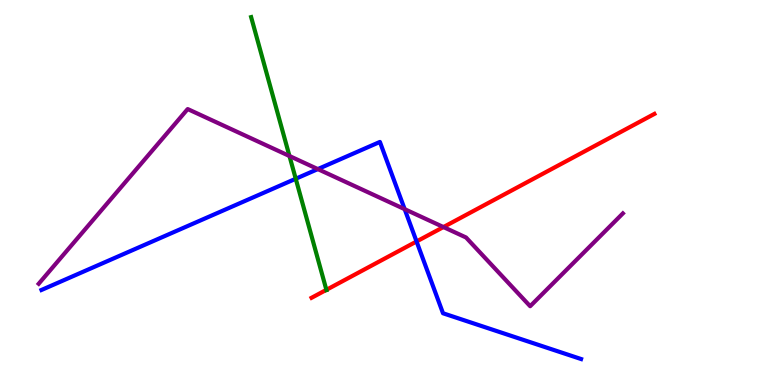[{'lines': ['blue', 'red'], 'intersections': [{'x': 5.38, 'y': 3.73}]}, {'lines': ['green', 'red'], 'intersections': [{'x': 4.21, 'y': 2.47}]}, {'lines': ['purple', 'red'], 'intersections': [{'x': 5.72, 'y': 4.1}]}, {'lines': ['blue', 'green'], 'intersections': [{'x': 3.82, 'y': 5.36}]}, {'lines': ['blue', 'purple'], 'intersections': [{'x': 4.1, 'y': 5.61}, {'x': 5.22, 'y': 4.57}]}, {'lines': ['green', 'purple'], 'intersections': [{'x': 3.74, 'y': 5.95}]}]